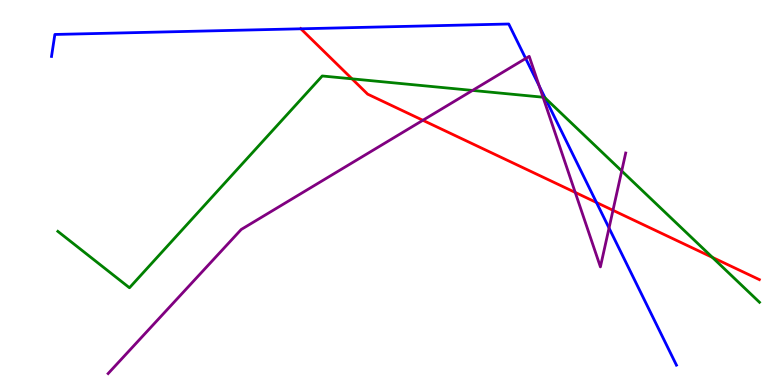[{'lines': ['blue', 'red'], 'intersections': [{'x': 3.88, 'y': 9.25}, {'x': 7.7, 'y': 4.74}]}, {'lines': ['green', 'red'], 'intersections': [{'x': 4.54, 'y': 7.95}, {'x': 9.19, 'y': 3.32}]}, {'lines': ['purple', 'red'], 'intersections': [{'x': 5.46, 'y': 6.88}, {'x': 7.42, 'y': 5.0}, {'x': 7.91, 'y': 4.54}]}, {'lines': ['blue', 'green'], 'intersections': [{'x': 7.03, 'y': 7.46}]}, {'lines': ['blue', 'purple'], 'intersections': [{'x': 6.78, 'y': 8.48}, {'x': 6.96, 'y': 7.76}, {'x': 7.86, 'y': 4.08}]}, {'lines': ['green', 'purple'], 'intersections': [{'x': 6.1, 'y': 7.65}, {'x': 7.01, 'y': 7.48}, {'x': 8.02, 'y': 5.56}]}]